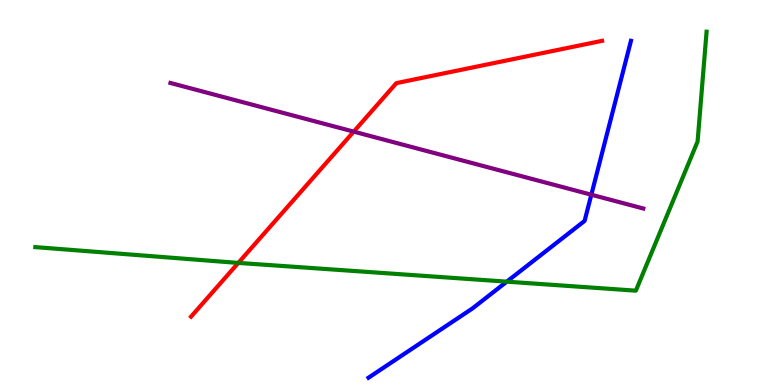[{'lines': ['blue', 'red'], 'intersections': []}, {'lines': ['green', 'red'], 'intersections': [{'x': 3.07, 'y': 3.17}]}, {'lines': ['purple', 'red'], 'intersections': [{'x': 4.56, 'y': 6.58}]}, {'lines': ['blue', 'green'], 'intersections': [{'x': 6.54, 'y': 2.68}]}, {'lines': ['blue', 'purple'], 'intersections': [{'x': 7.63, 'y': 4.94}]}, {'lines': ['green', 'purple'], 'intersections': []}]